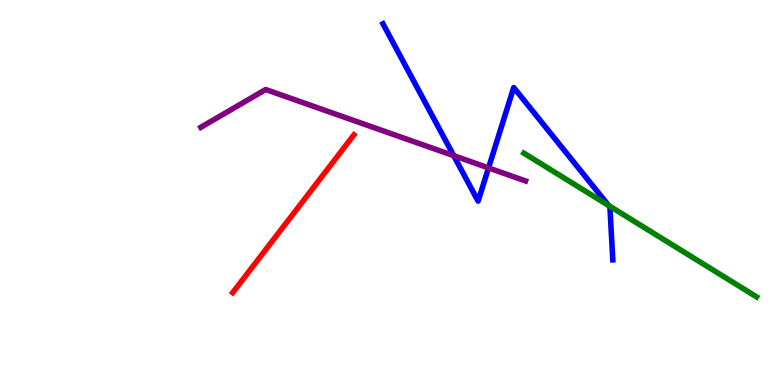[{'lines': ['blue', 'red'], 'intersections': []}, {'lines': ['green', 'red'], 'intersections': []}, {'lines': ['purple', 'red'], 'intersections': []}, {'lines': ['blue', 'green'], 'intersections': [{'x': 7.85, 'y': 4.66}]}, {'lines': ['blue', 'purple'], 'intersections': [{'x': 5.85, 'y': 5.96}, {'x': 6.3, 'y': 5.64}]}, {'lines': ['green', 'purple'], 'intersections': []}]